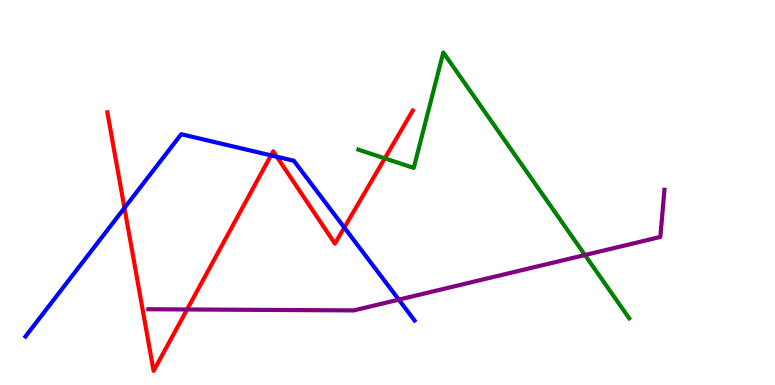[{'lines': ['blue', 'red'], 'intersections': [{'x': 1.61, 'y': 4.6}, {'x': 3.5, 'y': 5.96}, {'x': 3.57, 'y': 5.93}, {'x': 4.44, 'y': 4.09}]}, {'lines': ['green', 'red'], 'intersections': [{'x': 4.97, 'y': 5.89}]}, {'lines': ['purple', 'red'], 'intersections': [{'x': 2.41, 'y': 1.96}]}, {'lines': ['blue', 'green'], 'intersections': []}, {'lines': ['blue', 'purple'], 'intersections': [{'x': 5.15, 'y': 2.22}]}, {'lines': ['green', 'purple'], 'intersections': [{'x': 7.55, 'y': 3.38}]}]